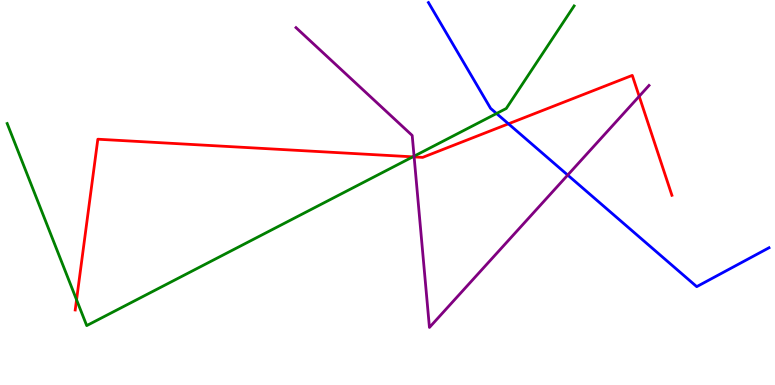[{'lines': ['blue', 'red'], 'intersections': [{'x': 6.56, 'y': 6.78}]}, {'lines': ['green', 'red'], 'intersections': [{'x': 0.988, 'y': 2.21}, {'x': 5.33, 'y': 5.93}]}, {'lines': ['purple', 'red'], 'intersections': [{'x': 5.34, 'y': 5.92}, {'x': 8.25, 'y': 7.5}]}, {'lines': ['blue', 'green'], 'intersections': [{'x': 6.41, 'y': 7.05}]}, {'lines': ['blue', 'purple'], 'intersections': [{'x': 7.33, 'y': 5.45}]}, {'lines': ['green', 'purple'], 'intersections': [{'x': 5.34, 'y': 5.94}]}]